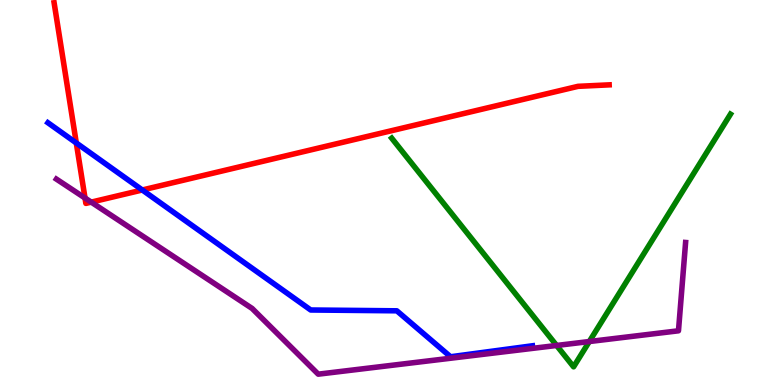[{'lines': ['blue', 'red'], 'intersections': [{'x': 0.985, 'y': 6.29}, {'x': 1.84, 'y': 5.07}]}, {'lines': ['green', 'red'], 'intersections': []}, {'lines': ['purple', 'red'], 'intersections': [{'x': 1.1, 'y': 4.86}, {'x': 1.18, 'y': 4.75}]}, {'lines': ['blue', 'green'], 'intersections': []}, {'lines': ['blue', 'purple'], 'intersections': []}, {'lines': ['green', 'purple'], 'intersections': [{'x': 7.18, 'y': 1.03}, {'x': 7.6, 'y': 1.13}]}]